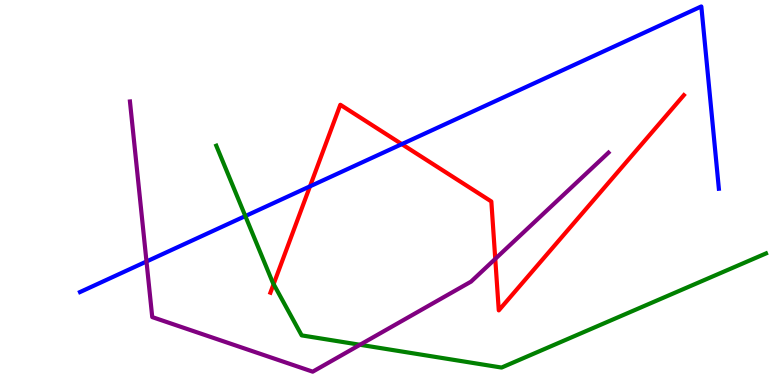[{'lines': ['blue', 'red'], 'intersections': [{'x': 4.0, 'y': 5.16}, {'x': 5.18, 'y': 6.26}]}, {'lines': ['green', 'red'], 'intersections': [{'x': 3.53, 'y': 2.62}]}, {'lines': ['purple', 'red'], 'intersections': [{'x': 6.39, 'y': 3.28}]}, {'lines': ['blue', 'green'], 'intersections': [{'x': 3.17, 'y': 4.39}]}, {'lines': ['blue', 'purple'], 'intersections': [{'x': 1.89, 'y': 3.21}]}, {'lines': ['green', 'purple'], 'intersections': [{'x': 4.65, 'y': 1.04}]}]